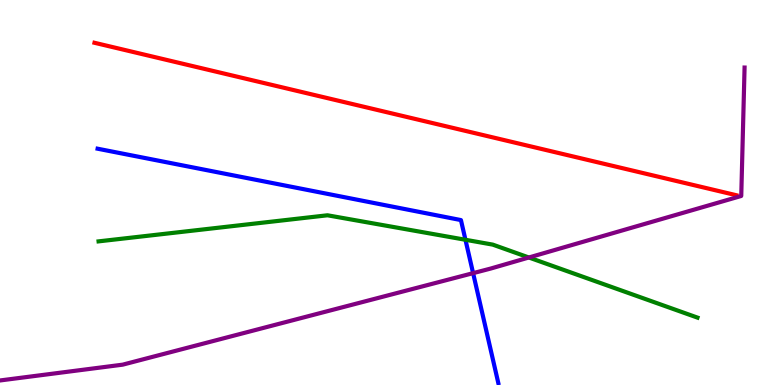[{'lines': ['blue', 'red'], 'intersections': []}, {'lines': ['green', 'red'], 'intersections': []}, {'lines': ['purple', 'red'], 'intersections': []}, {'lines': ['blue', 'green'], 'intersections': [{'x': 6.01, 'y': 3.77}]}, {'lines': ['blue', 'purple'], 'intersections': [{'x': 6.1, 'y': 2.91}]}, {'lines': ['green', 'purple'], 'intersections': [{'x': 6.82, 'y': 3.31}]}]